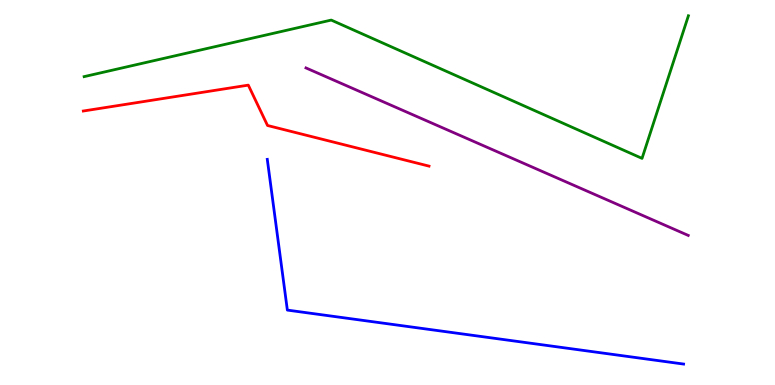[{'lines': ['blue', 'red'], 'intersections': []}, {'lines': ['green', 'red'], 'intersections': []}, {'lines': ['purple', 'red'], 'intersections': []}, {'lines': ['blue', 'green'], 'intersections': []}, {'lines': ['blue', 'purple'], 'intersections': []}, {'lines': ['green', 'purple'], 'intersections': []}]